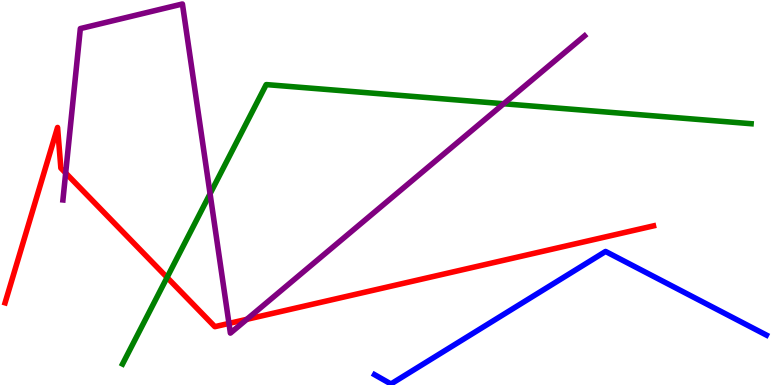[{'lines': ['blue', 'red'], 'intersections': []}, {'lines': ['green', 'red'], 'intersections': [{'x': 2.16, 'y': 2.79}]}, {'lines': ['purple', 'red'], 'intersections': [{'x': 0.847, 'y': 5.51}, {'x': 2.95, 'y': 1.6}, {'x': 3.18, 'y': 1.71}]}, {'lines': ['blue', 'green'], 'intersections': []}, {'lines': ['blue', 'purple'], 'intersections': []}, {'lines': ['green', 'purple'], 'intersections': [{'x': 2.71, 'y': 4.97}, {'x': 6.5, 'y': 7.31}]}]